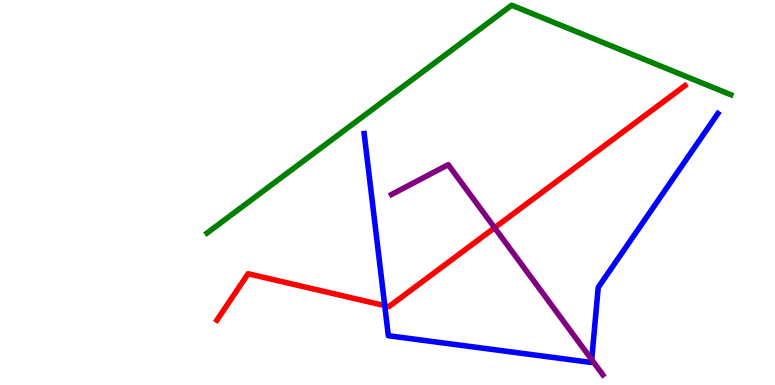[{'lines': ['blue', 'red'], 'intersections': [{'x': 4.96, 'y': 2.06}]}, {'lines': ['green', 'red'], 'intersections': []}, {'lines': ['purple', 'red'], 'intersections': [{'x': 6.38, 'y': 4.08}]}, {'lines': ['blue', 'green'], 'intersections': []}, {'lines': ['blue', 'purple'], 'intersections': [{'x': 7.63, 'y': 0.659}]}, {'lines': ['green', 'purple'], 'intersections': []}]